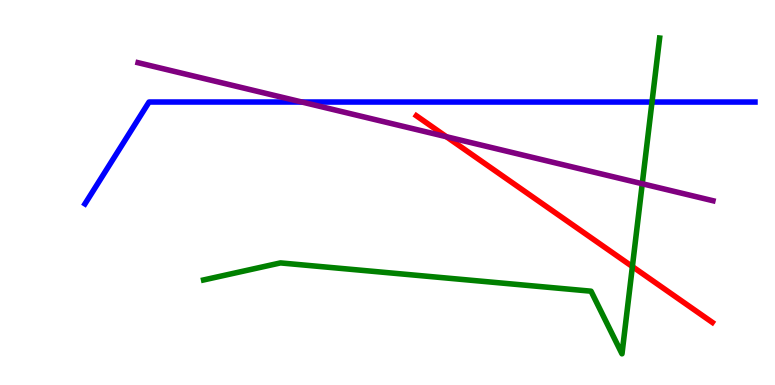[{'lines': ['blue', 'red'], 'intersections': []}, {'lines': ['green', 'red'], 'intersections': [{'x': 8.16, 'y': 3.08}]}, {'lines': ['purple', 'red'], 'intersections': [{'x': 5.76, 'y': 6.45}]}, {'lines': ['blue', 'green'], 'intersections': [{'x': 8.41, 'y': 7.35}]}, {'lines': ['blue', 'purple'], 'intersections': [{'x': 3.89, 'y': 7.35}]}, {'lines': ['green', 'purple'], 'intersections': [{'x': 8.29, 'y': 5.23}]}]